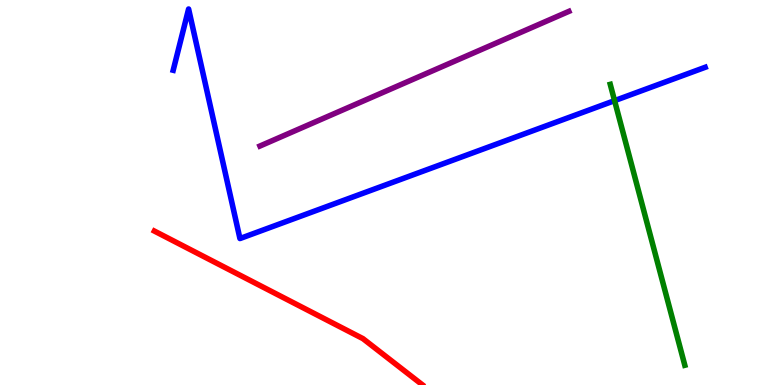[{'lines': ['blue', 'red'], 'intersections': []}, {'lines': ['green', 'red'], 'intersections': []}, {'lines': ['purple', 'red'], 'intersections': []}, {'lines': ['blue', 'green'], 'intersections': [{'x': 7.93, 'y': 7.39}]}, {'lines': ['blue', 'purple'], 'intersections': []}, {'lines': ['green', 'purple'], 'intersections': []}]